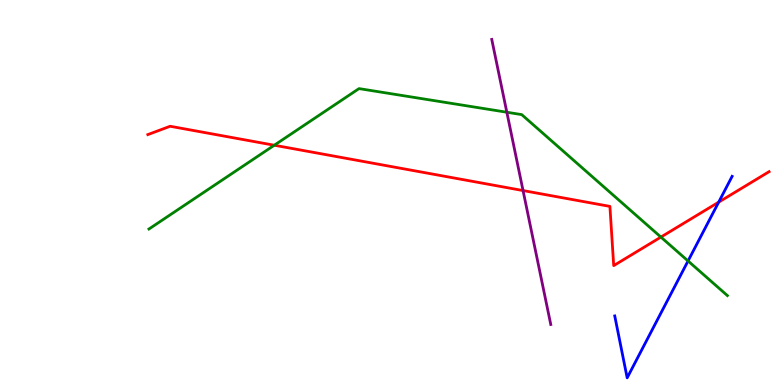[{'lines': ['blue', 'red'], 'intersections': [{'x': 9.27, 'y': 4.75}]}, {'lines': ['green', 'red'], 'intersections': [{'x': 3.54, 'y': 6.23}, {'x': 8.53, 'y': 3.84}]}, {'lines': ['purple', 'red'], 'intersections': [{'x': 6.75, 'y': 5.05}]}, {'lines': ['blue', 'green'], 'intersections': [{'x': 8.88, 'y': 3.22}]}, {'lines': ['blue', 'purple'], 'intersections': []}, {'lines': ['green', 'purple'], 'intersections': [{'x': 6.54, 'y': 7.08}]}]